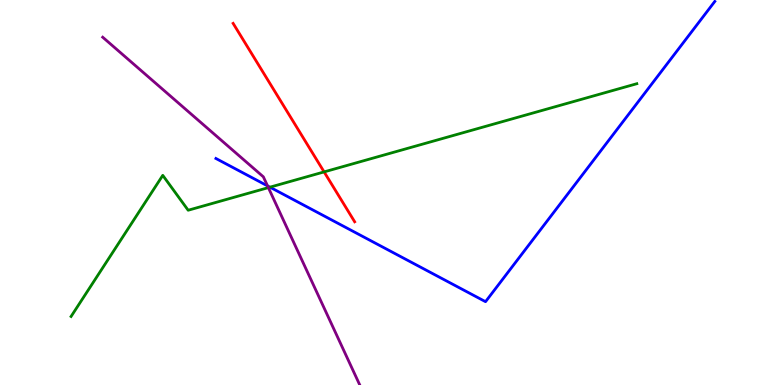[{'lines': ['blue', 'red'], 'intersections': []}, {'lines': ['green', 'red'], 'intersections': [{'x': 4.18, 'y': 5.54}]}, {'lines': ['purple', 'red'], 'intersections': []}, {'lines': ['blue', 'green'], 'intersections': [{'x': 3.48, 'y': 5.14}]}, {'lines': ['blue', 'purple'], 'intersections': [{'x': 3.45, 'y': 5.17}]}, {'lines': ['green', 'purple'], 'intersections': [{'x': 3.46, 'y': 5.13}]}]